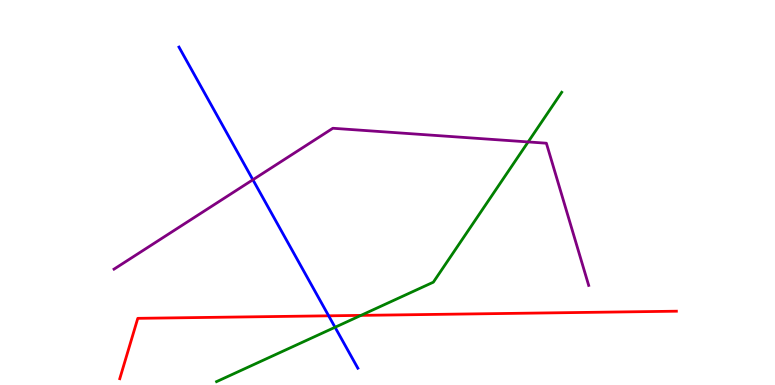[{'lines': ['blue', 'red'], 'intersections': [{'x': 4.24, 'y': 1.8}]}, {'lines': ['green', 'red'], 'intersections': [{'x': 4.66, 'y': 1.81}]}, {'lines': ['purple', 'red'], 'intersections': []}, {'lines': ['blue', 'green'], 'intersections': [{'x': 4.32, 'y': 1.5}]}, {'lines': ['blue', 'purple'], 'intersections': [{'x': 3.26, 'y': 5.33}]}, {'lines': ['green', 'purple'], 'intersections': [{'x': 6.81, 'y': 6.31}]}]